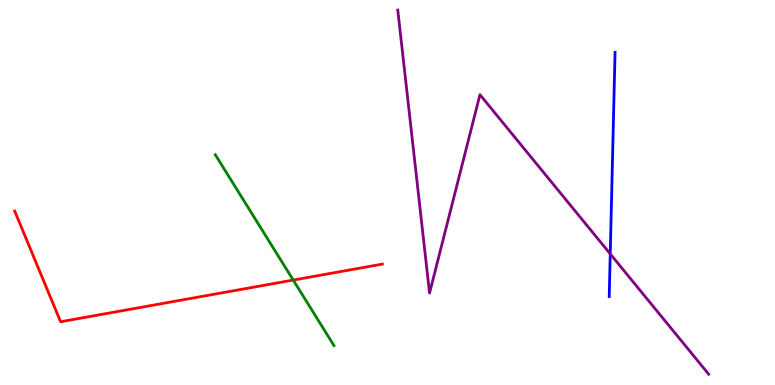[{'lines': ['blue', 'red'], 'intersections': []}, {'lines': ['green', 'red'], 'intersections': [{'x': 3.78, 'y': 2.73}]}, {'lines': ['purple', 'red'], 'intersections': []}, {'lines': ['blue', 'green'], 'intersections': []}, {'lines': ['blue', 'purple'], 'intersections': [{'x': 7.87, 'y': 3.41}]}, {'lines': ['green', 'purple'], 'intersections': []}]